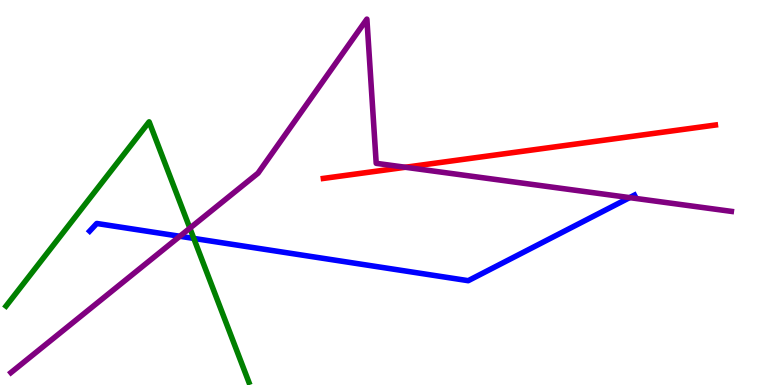[{'lines': ['blue', 'red'], 'intersections': []}, {'lines': ['green', 'red'], 'intersections': []}, {'lines': ['purple', 'red'], 'intersections': [{'x': 5.23, 'y': 5.66}]}, {'lines': ['blue', 'green'], 'intersections': [{'x': 2.5, 'y': 3.81}]}, {'lines': ['blue', 'purple'], 'intersections': [{'x': 2.32, 'y': 3.86}, {'x': 8.12, 'y': 4.87}]}, {'lines': ['green', 'purple'], 'intersections': [{'x': 2.45, 'y': 4.07}]}]